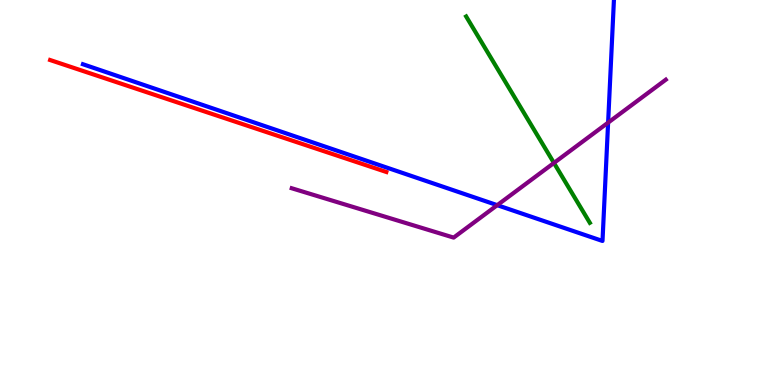[{'lines': ['blue', 'red'], 'intersections': []}, {'lines': ['green', 'red'], 'intersections': []}, {'lines': ['purple', 'red'], 'intersections': []}, {'lines': ['blue', 'green'], 'intersections': []}, {'lines': ['blue', 'purple'], 'intersections': [{'x': 6.42, 'y': 4.67}, {'x': 7.85, 'y': 6.81}]}, {'lines': ['green', 'purple'], 'intersections': [{'x': 7.15, 'y': 5.77}]}]